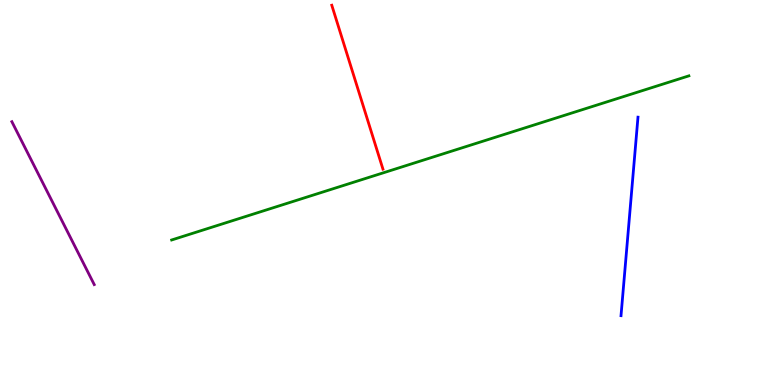[{'lines': ['blue', 'red'], 'intersections': []}, {'lines': ['green', 'red'], 'intersections': []}, {'lines': ['purple', 'red'], 'intersections': []}, {'lines': ['blue', 'green'], 'intersections': []}, {'lines': ['blue', 'purple'], 'intersections': []}, {'lines': ['green', 'purple'], 'intersections': []}]